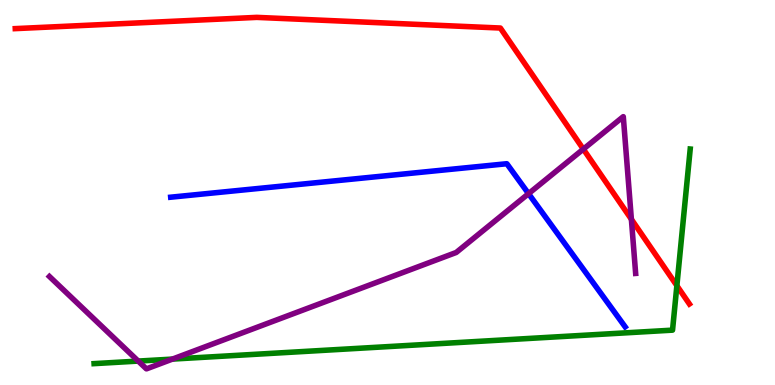[{'lines': ['blue', 'red'], 'intersections': []}, {'lines': ['green', 'red'], 'intersections': [{'x': 8.73, 'y': 2.58}]}, {'lines': ['purple', 'red'], 'intersections': [{'x': 7.53, 'y': 6.13}, {'x': 8.15, 'y': 4.3}]}, {'lines': ['blue', 'green'], 'intersections': []}, {'lines': ['blue', 'purple'], 'intersections': [{'x': 6.82, 'y': 4.97}]}, {'lines': ['green', 'purple'], 'intersections': [{'x': 1.78, 'y': 0.621}, {'x': 2.23, 'y': 0.673}]}]